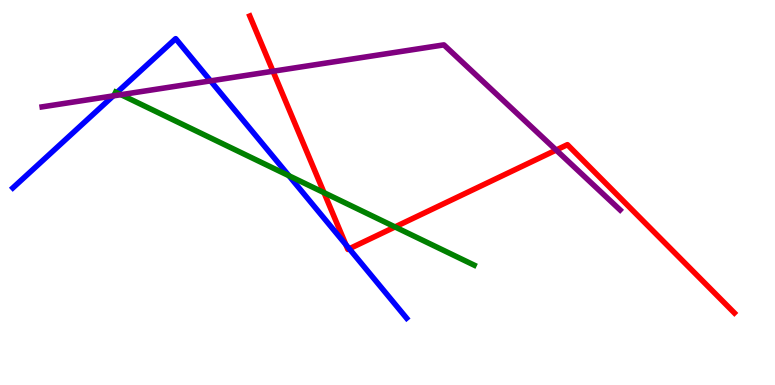[{'lines': ['blue', 'red'], 'intersections': [{'x': 4.46, 'y': 3.65}, {'x': 4.51, 'y': 3.54}]}, {'lines': ['green', 'red'], 'intersections': [{'x': 4.18, 'y': 5.0}, {'x': 5.1, 'y': 4.11}]}, {'lines': ['purple', 'red'], 'intersections': [{'x': 3.52, 'y': 8.15}, {'x': 7.18, 'y': 6.1}]}, {'lines': ['blue', 'green'], 'intersections': [{'x': 1.51, 'y': 7.59}, {'x': 3.73, 'y': 5.44}]}, {'lines': ['blue', 'purple'], 'intersections': [{'x': 1.46, 'y': 7.51}, {'x': 2.72, 'y': 7.9}]}, {'lines': ['green', 'purple'], 'intersections': [{'x': 1.56, 'y': 7.54}]}]